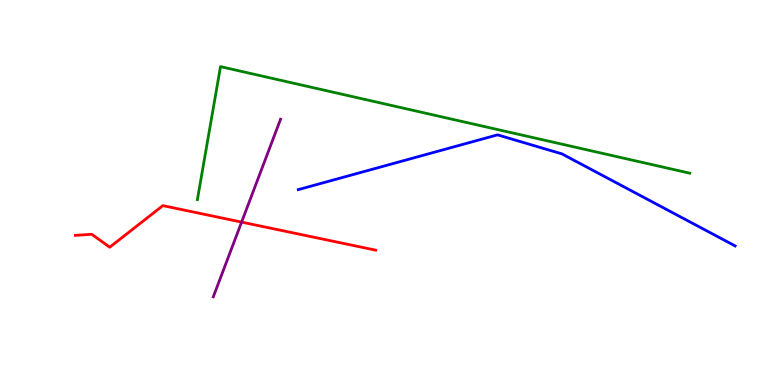[{'lines': ['blue', 'red'], 'intersections': []}, {'lines': ['green', 'red'], 'intersections': []}, {'lines': ['purple', 'red'], 'intersections': [{'x': 3.12, 'y': 4.23}]}, {'lines': ['blue', 'green'], 'intersections': []}, {'lines': ['blue', 'purple'], 'intersections': []}, {'lines': ['green', 'purple'], 'intersections': []}]